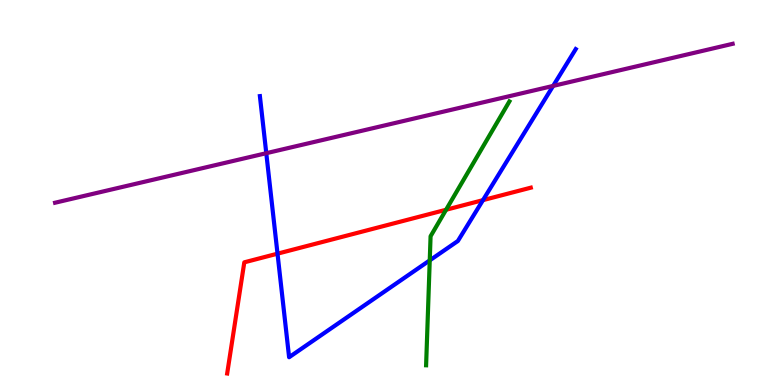[{'lines': ['blue', 'red'], 'intersections': [{'x': 3.58, 'y': 3.41}, {'x': 6.23, 'y': 4.8}]}, {'lines': ['green', 'red'], 'intersections': [{'x': 5.76, 'y': 4.55}]}, {'lines': ['purple', 'red'], 'intersections': []}, {'lines': ['blue', 'green'], 'intersections': [{'x': 5.55, 'y': 3.24}]}, {'lines': ['blue', 'purple'], 'intersections': [{'x': 3.44, 'y': 6.02}, {'x': 7.14, 'y': 7.77}]}, {'lines': ['green', 'purple'], 'intersections': []}]